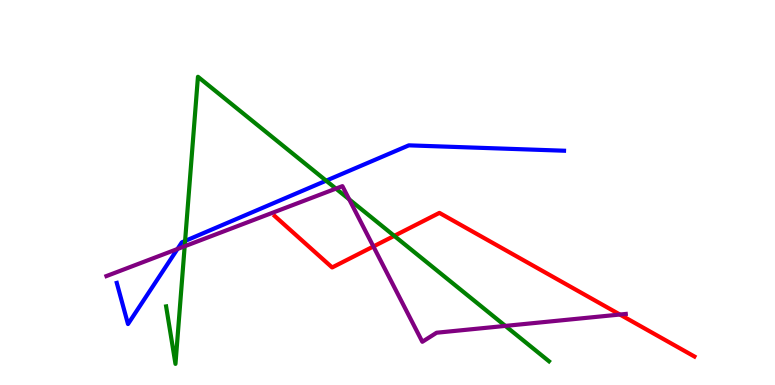[{'lines': ['blue', 'red'], 'intersections': []}, {'lines': ['green', 'red'], 'intersections': [{'x': 5.09, 'y': 3.87}]}, {'lines': ['purple', 'red'], 'intersections': [{'x': 4.82, 'y': 3.6}, {'x': 8.0, 'y': 1.83}]}, {'lines': ['blue', 'green'], 'intersections': [{'x': 2.39, 'y': 3.74}, {'x': 4.21, 'y': 5.31}]}, {'lines': ['blue', 'purple'], 'intersections': [{'x': 2.29, 'y': 3.53}]}, {'lines': ['green', 'purple'], 'intersections': [{'x': 2.38, 'y': 3.6}, {'x': 4.33, 'y': 5.1}, {'x': 4.51, 'y': 4.82}, {'x': 6.52, 'y': 1.53}]}]